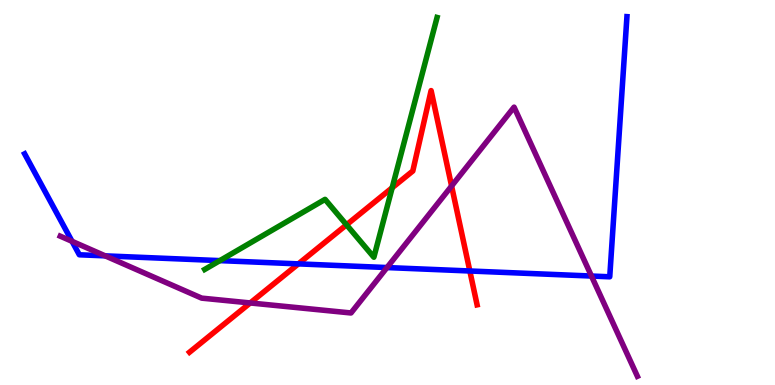[{'lines': ['blue', 'red'], 'intersections': [{'x': 3.85, 'y': 3.15}, {'x': 6.06, 'y': 2.96}]}, {'lines': ['green', 'red'], 'intersections': [{'x': 4.47, 'y': 4.16}, {'x': 5.06, 'y': 5.12}]}, {'lines': ['purple', 'red'], 'intersections': [{'x': 3.23, 'y': 2.13}, {'x': 5.83, 'y': 5.17}]}, {'lines': ['blue', 'green'], 'intersections': [{'x': 2.84, 'y': 3.23}]}, {'lines': ['blue', 'purple'], 'intersections': [{'x': 0.93, 'y': 3.73}, {'x': 1.36, 'y': 3.35}, {'x': 4.99, 'y': 3.05}, {'x': 7.63, 'y': 2.83}]}, {'lines': ['green', 'purple'], 'intersections': []}]